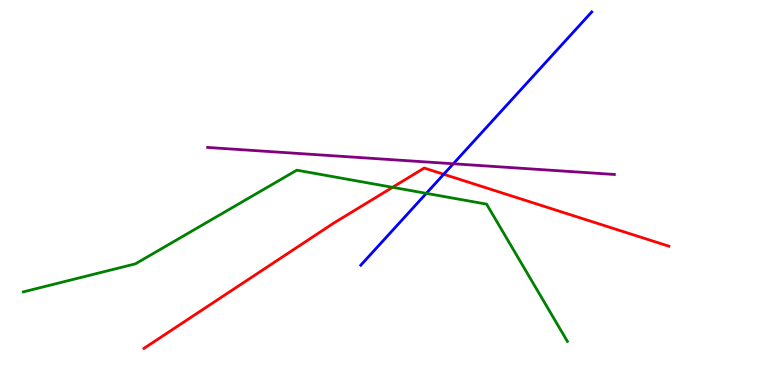[{'lines': ['blue', 'red'], 'intersections': [{'x': 5.73, 'y': 5.47}]}, {'lines': ['green', 'red'], 'intersections': [{'x': 5.07, 'y': 5.13}]}, {'lines': ['purple', 'red'], 'intersections': []}, {'lines': ['blue', 'green'], 'intersections': [{'x': 5.5, 'y': 4.98}]}, {'lines': ['blue', 'purple'], 'intersections': [{'x': 5.85, 'y': 5.75}]}, {'lines': ['green', 'purple'], 'intersections': []}]